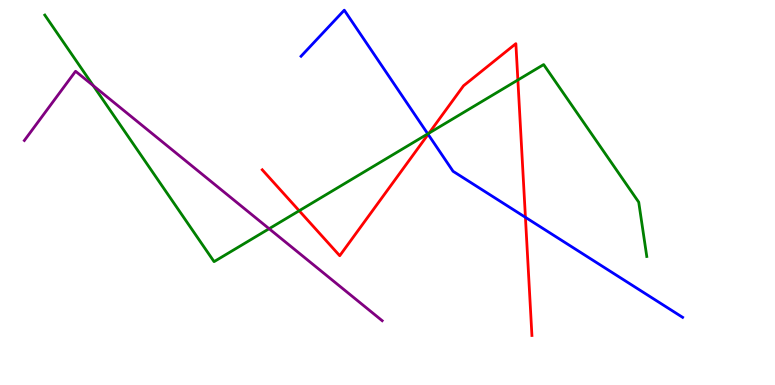[{'lines': ['blue', 'red'], 'intersections': [{'x': 5.52, 'y': 6.51}, {'x': 6.78, 'y': 4.36}]}, {'lines': ['green', 'red'], 'intersections': [{'x': 3.86, 'y': 4.53}, {'x': 5.54, 'y': 6.54}, {'x': 6.68, 'y': 7.92}]}, {'lines': ['purple', 'red'], 'intersections': []}, {'lines': ['blue', 'green'], 'intersections': [{'x': 5.52, 'y': 6.52}]}, {'lines': ['blue', 'purple'], 'intersections': []}, {'lines': ['green', 'purple'], 'intersections': [{'x': 1.2, 'y': 7.78}, {'x': 3.47, 'y': 4.06}]}]